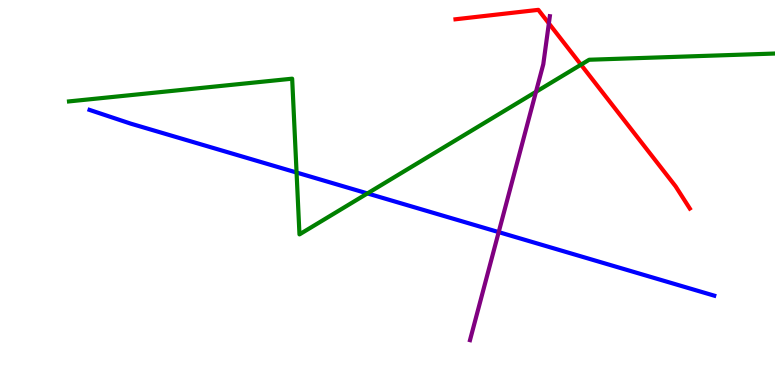[{'lines': ['blue', 'red'], 'intersections': []}, {'lines': ['green', 'red'], 'intersections': [{'x': 7.5, 'y': 8.32}]}, {'lines': ['purple', 'red'], 'intersections': [{'x': 7.08, 'y': 9.39}]}, {'lines': ['blue', 'green'], 'intersections': [{'x': 3.83, 'y': 5.52}, {'x': 4.74, 'y': 4.98}]}, {'lines': ['blue', 'purple'], 'intersections': [{'x': 6.43, 'y': 3.97}]}, {'lines': ['green', 'purple'], 'intersections': [{'x': 6.92, 'y': 7.61}]}]